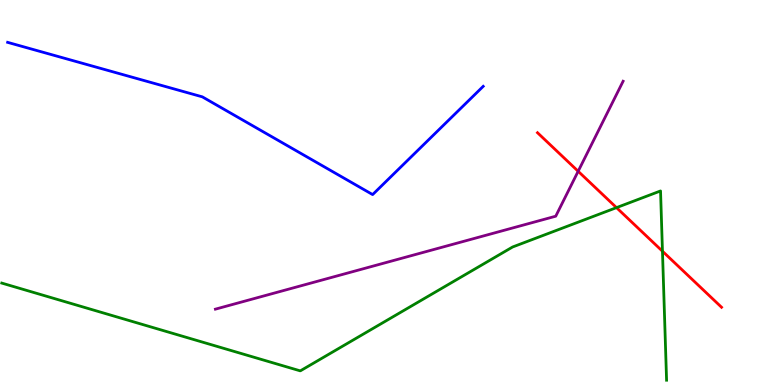[{'lines': ['blue', 'red'], 'intersections': []}, {'lines': ['green', 'red'], 'intersections': [{'x': 7.95, 'y': 4.61}, {'x': 8.55, 'y': 3.47}]}, {'lines': ['purple', 'red'], 'intersections': [{'x': 7.46, 'y': 5.55}]}, {'lines': ['blue', 'green'], 'intersections': []}, {'lines': ['blue', 'purple'], 'intersections': []}, {'lines': ['green', 'purple'], 'intersections': []}]